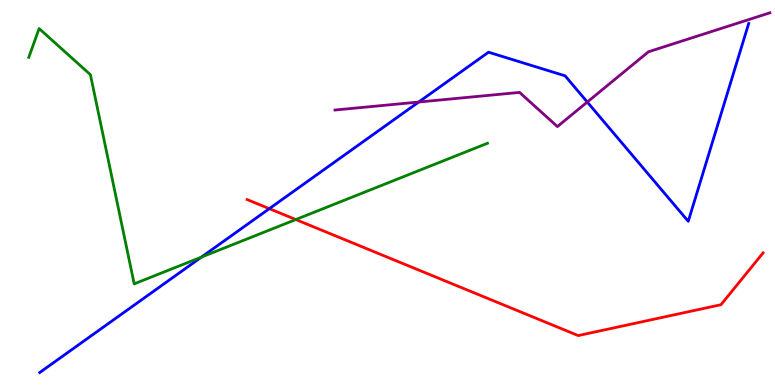[{'lines': ['blue', 'red'], 'intersections': [{'x': 3.47, 'y': 4.58}]}, {'lines': ['green', 'red'], 'intersections': [{'x': 3.82, 'y': 4.3}]}, {'lines': ['purple', 'red'], 'intersections': []}, {'lines': ['blue', 'green'], 'intersections': [{'x': 2.6, 'y': 3.32}]}, {'lines': ['blue', 'purple'], 'intersections': [{'x': 5.4, 'y': 7.35}, {'x': 7.58, 'y': 7.35}]}, {'lines': ['green', 'purple'], 'intersections': []}]